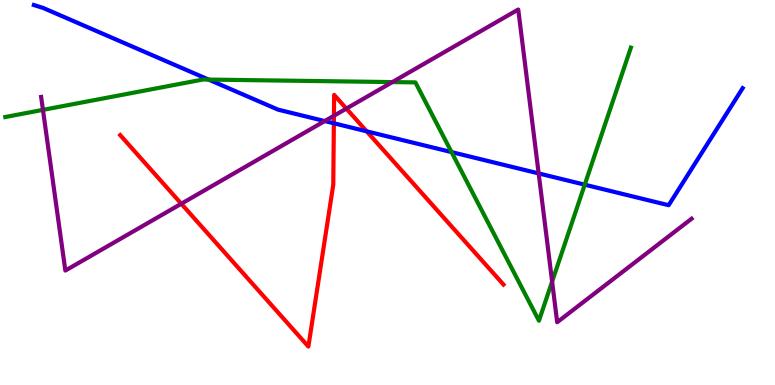[{'lines': ['blue', 'red'], 'intersections': [{'x': 4.31, 'y': 6.8}, {'x': 4.73, 'y': 6.59}]}, {'lines': ['green', 'red'], 'intersections': []}, {'lines': ['purple', 'red'], 'intersections': [{'x': 2.34, 'y': 4.71}, {'x': 4.31, 'y': 6.99}, {'x': 4.47, 'y': 7.18}]}, {'lines': ['blue', 'green'], 'intersections': [{'x': 2.69, 'y': 7.93}, {'x': 5.83, 'y': 6.05}, {'x': 7.55, 'y': 5.2}]}, {'lines': ['blue', 'purple'], 'intersections': [{'x': 4.19, 'y': 6.86}, {'x': 6.95, 'y': 5.5}]}, {'lines': ['green', 'purple'], 'intersections': [{'x': 0.554, 'y': 7.15}, {'x': 5.06, 'y': 7.87}, {'x': 7.12, 'y': 2.69}]}]